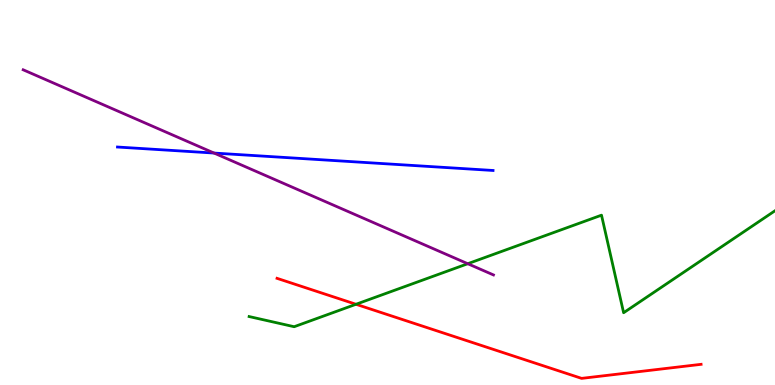[{'lines': ['blue', 'red'], 'intersections': []}, {'lines': ['green', 'red'], 'intersections': [{'x': 4.59, 'y': 2.1}]}, {'lines': ['purple', 'red'], 'intersections': []}, {'lines': ['blue', 'green'], 'intersections': []}, {'lines': ['blue', 'purple'], 'intersections': [{'x': 2.76, 'y': 6.02}]}, {'lines': ['green', 'purple'], 'intersections': [{'x': 6.04, 'y': 3.15}]}]